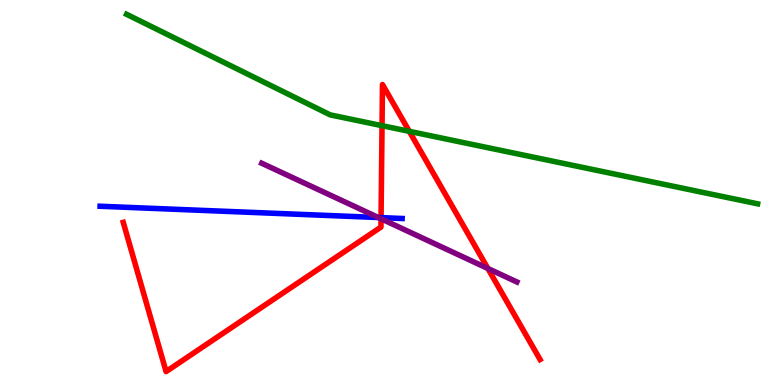[{'lines': ['blue', 'red'], 'intersections': [{'x': 4.92, 'y': 4.35}]}, {'lines': ['green', 'red'], 'intersections': [{'x': 4.93, 'y': 6.74}, {'x': 5.28, 'y': 6.59}]}, {'lines': ['purple', 'red'], 'intersections': [{'x': 4.92, 'y': 4.32}, {'x': 6.3, 'y': 3.03}]}, {'lines': ['blue', 'green'], 'intersections': []}, {'lines': ['blue', 'purple'], 'intersections': [{'x': 4.88, 'y': 4.35}]}, {'lines': ['green', 'purple'], 'intersections': []}]